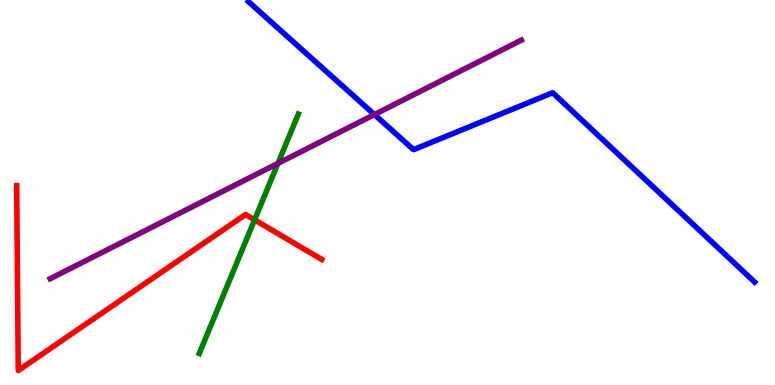[{'lines': ['blue', 'red'], 'intersections': []}, {'lines': ['green', 'red'], 'intersections': [{'x': 3.28, 'y': 4.29}]}, {'lines': ['purple', 'red'], 'intersections': []}, {'lines': ['blue', 'green'], 'intersections': []}, {'lines': ['blue', 'purple'], 'intersections': [{'x': 4.83, 'y': 7.02}]}, {'lines': ['green', 'purple'], 'intersections': [{'x': 3.59, 'y': 5.76}]}]